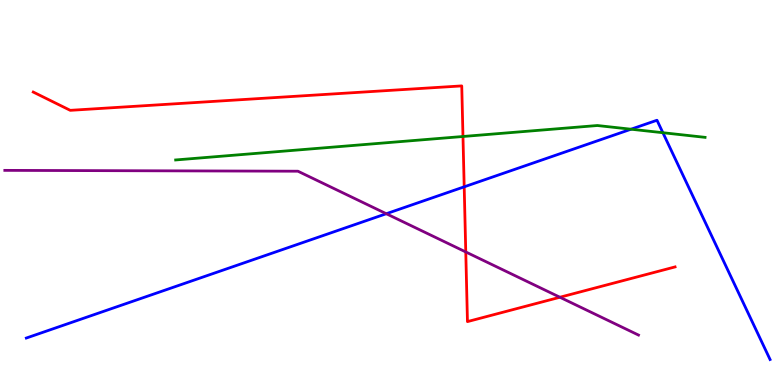[{'lines': ['blue', 'red'], 'intersections': [{'x': 5.99, 'y': 5.15}]}, {'lines': ['green', 'red'], 'intersections': [{'x': 5.97, 'y': 6.45}]}, {'lines': ['purple', 'red'], 'intersections': [{'x': 6.01, 'y': 3.46}, {'x': 7.22, 'y': 2.28}]}, {'lines': ['blue', 'green'], 'intersections': [{'x': 8.14, 'y': 6.64}, {'x': 8.55, 'y': 6.55}]}, {'lines': ['blue', 'purple'], 'intersections': [{'x': 4.98, 'y': 4.45}]}, {'lines': ['green', 'purple'], 'intersections': []}]